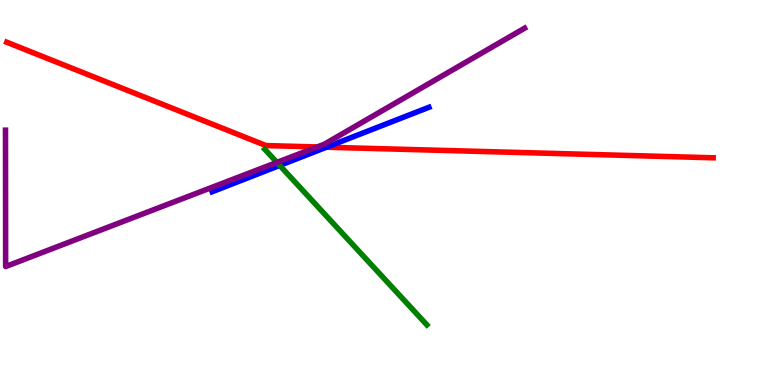[{'lines': ['blue', 'red'], 'intersections': [{'x': 4.21, 'y': 6.18}]}, {'lines': ['green', 'red'], 'intersections': []}, {'lines': ['purple', 'red'], 'intersections': [{'x': 4.09, 'y': 6.18}]}, {'lines': ['blue', 'green'], 'intersections': [{'x': 3.61, 'y': 5.7}]}, {'lines': ['blue', 'purple'], 'intersections': []}, {'lines': ['green', 'purple'], 'intersections': [{'x': 3.57, 'y': 5.78}]}]